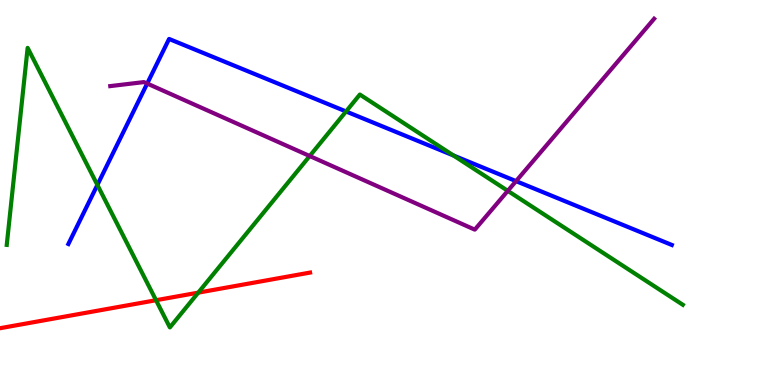[{'lines': ['blue', 'red'], 'intersections': []}, {'lines': ['green', 'red'], 'intersections': [{'x': 2.01, 'y': 2.2}, {'x': 2.56, 'y': 2.4}]}, {'lines': ['purple', 'red'], 'intersections': []}, {'lines': ['blue', 'green'], 'intersections': [{'x': 1.26, 'y': 5.2}, {'x': 4.47, 'y': 7.1}, {'x': 5.85, 'y': 5.96}]}, {'lines': ['blue', 'purple'], 'intersections': [{'x': 1.9, 'y': 7.83}, {'x': 6.66, 'y': 5.3}]}, {'lines': ['green', 'purple'], 'intersections': [{'x': 4.0, 'y': 5.95}, {'x': 6.55, 'y': 5.04}]}]